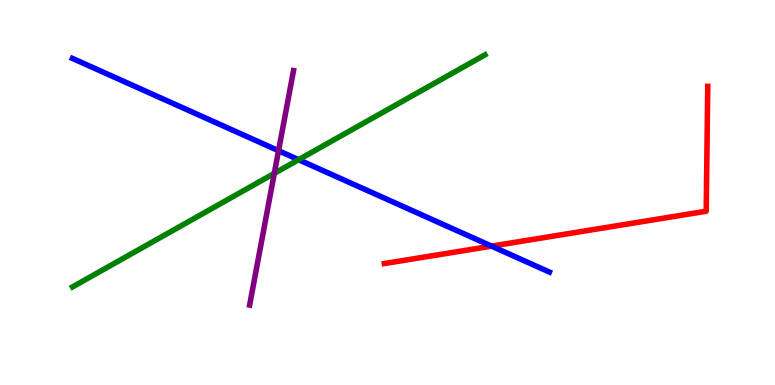[{'lines': ['blue', 'red'], 'intersections': [{'x': 6.34, 'y': 3.61}]}, {'lines': ['green', 'red'], 'intersections': []}, {'lines': ['purple', 'red'], 'intersections': []}, {'lines': ['blue', 'green'], 'intersections': [{'x': 3.85, 'y': 5.85}]}, {'lines': ['blue', 'purple'], 'intersections': [{'x': 3.59, 'y': 6.09}]}, {'lines': ['green', 'purple'], 'intersections': [{'x': 3.54, 'y': 5.5}]}]